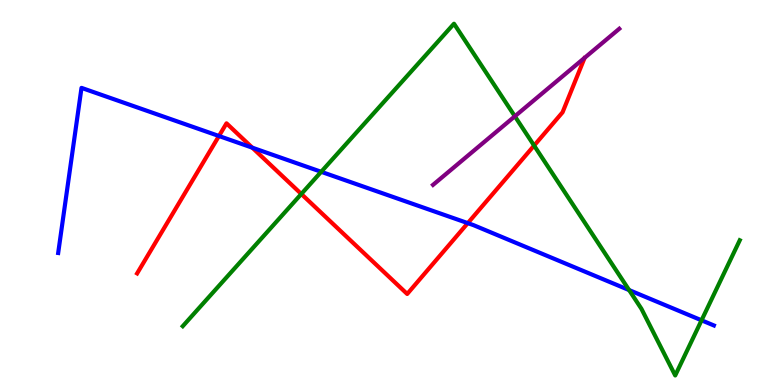[{'lines': ['blue', 'red'], 'intersections': [{'x': 2.83, 'y': 6.47}, {'x': 3.26, 'y': 6.16}, {'x': 6.04, 'y': 4.2}]}, {'lines': ['green', 'red'], 'intersections': [{'x': 3.89, 'y': 4.96}, {'x': 6.89, 'y': 6.22}]}, {'lines': ['purple', 'red'], 'intersections': []}, {'lines': ['blue', 'green'], 'intersections': [{'x': 4.14, 'y': 5.54}, {'x': 8.12, 'y': 2.47}, {'x': 9.05, 'y': 1.68}]}, {'lines': ['blue', 'purple'], 'intersections': []}, {'lines': ['green', 'purple'], 'intersections': [{'x': 6.64, 'y': 6.98}]}]